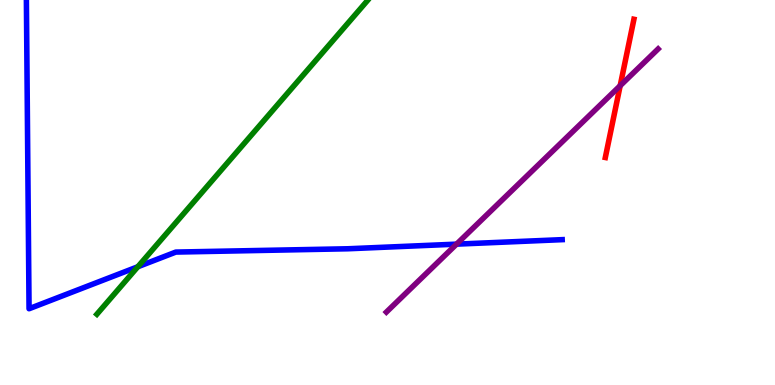[{'lines': ['blue', 'red'], 'intersections': []}, {'lines': ['green', 'red'], 'intersections': []}, {'lines': ['purple', 'red'], 'intersections': [{'x': 8.0, 'y': 7.77}]}, {'lines': ['blue', 'green'], 'intersections': [{'x': 1.78, 'y': 3.07}]}, {'lines': ['blue', 'purple'], 'intersections': [{'x': 5.89, 'y': 3.66}]}, {'lines': ['green', 'purple'], 'intersections': []}]